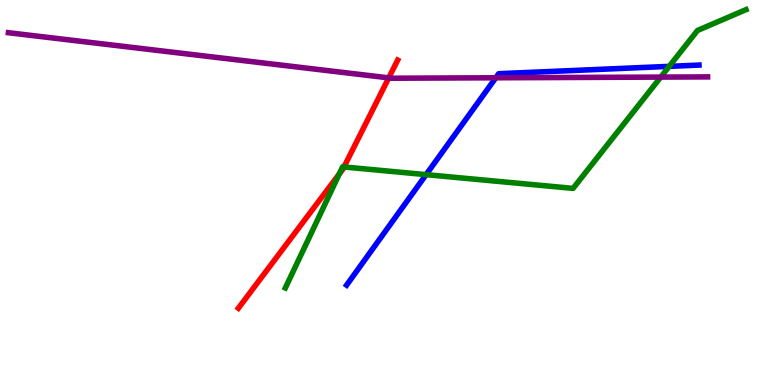[{'lines': ['blue', 'red'], 'intersections': []}, {'lines': ['green', 'red'], 'intersections': [{'x': 4.38, 'y': 5.48}, {'x': 4.44, 'y': 5.66}]}, {'lines': ['purple', 'red'], 'intersections': [{'x': 5.02, 'y': 7.98}]}, {'lines': ['blue', 'green'], 'intersections': [{'x': 5.5, 'y': 5.46}, {'x': 8.63, 'y': 8.28}]}, {'lines': ['blue', 'purple'], 'intersections': [{'x': 6.4, 'y': 7.98}]}, {'lines': ['green', 'purple'], 'intersections': [{'x': 8.53, 'y': 8.0}]}]